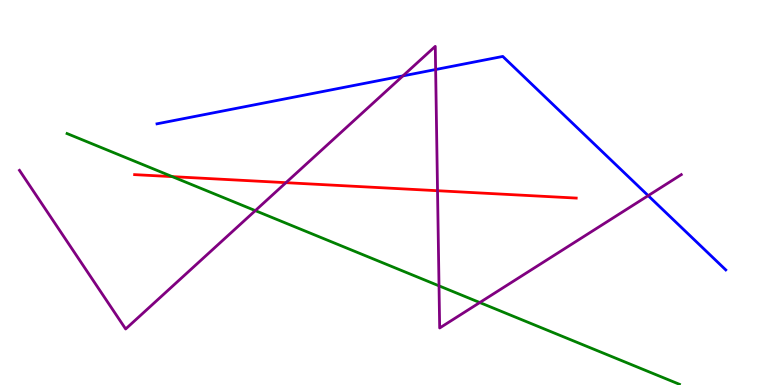[{'lines': ['blue', 'red'], 'intersections': []}, {'lines': ['green', 'red'], 'intersections': [{'x': 2.22, 'y': 5.41}]}, {'lines': ['purple', 'red'], 'intersections': [{'x': 3.69, 'y': 5.26}, {'x': 5.65, 'y': 5.05}]}, {'lines': ['blue', 'green'], 'intersections': []}, {'lines': ['blue', 'purple'], 'intersections': [{'x': 5.2, 'y': 8.03}, {'x': 5.62, 'y': 8.19}, {'x': 8.36, 'y': 4.92}]}, {'lines': ['green', 'purple'], 'intersections': [{'x': 3.29, 'y': 4.53}, {'x': 5.66, 'y': 2.58}, {'x': 6.19, 'y': 2.14}]}]